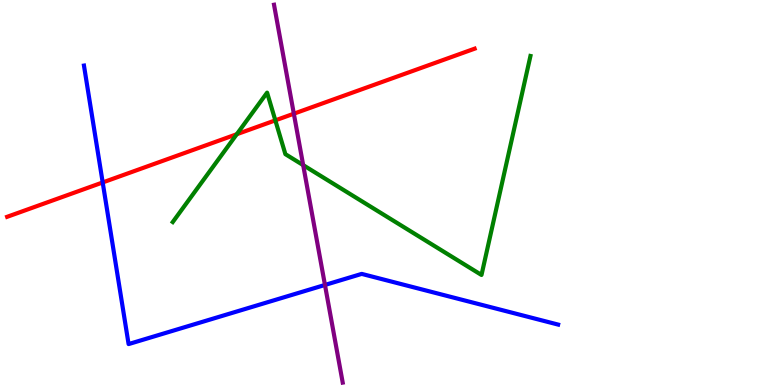[{'lines': ['blue', 'red'], 'intersections': [{'x': 1.33, 'y': 5.26}]}, {'lines': ['green', 'red'], 'intersections': [{'x': 3.06, 'y': 6.51}, {'x': 3.55, 'y': 6.87}]}, {'lines': ['purple', 'red'], 'intersections': [{'x': 3.79, 'y': 7.05}]}, {'lines': ['blue', 'green'], 'intersections': []}, {'lines': ['blue', 'purple'], 'intersections': [{'x': 4.19, 'y': 2.6}]}, {'lines': ['green', 'purple'], 'intersections': [{'x': 3.91, 'y': 5.71}]}]